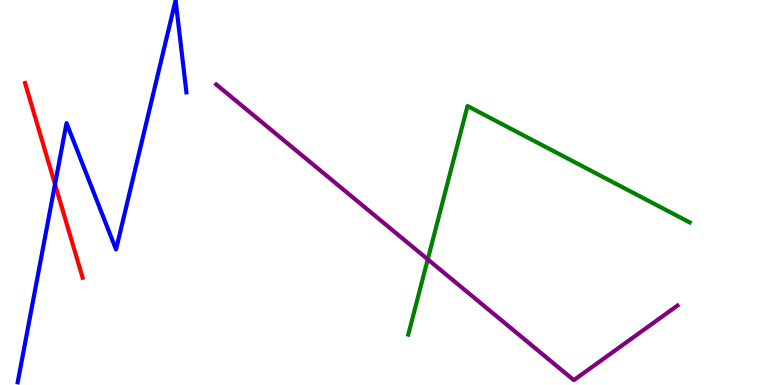[{'lines': ['blue', 'red'], 'intersections': [{'x': 0.71, 'y': 5.21}]}, {'lines': ['green', 'red'], 'intersections': []}, {'lines': ['purple', 'red'], 'intersections': []}, {'lines': ['blue', 'green'], 'intersections': []}, {'lines': ['blue', 'purple'], 'intersections': []}, {'lines': ['green', 'purple'], 'intersections': [{'x': 5.52, 'y': 3.26}]}]